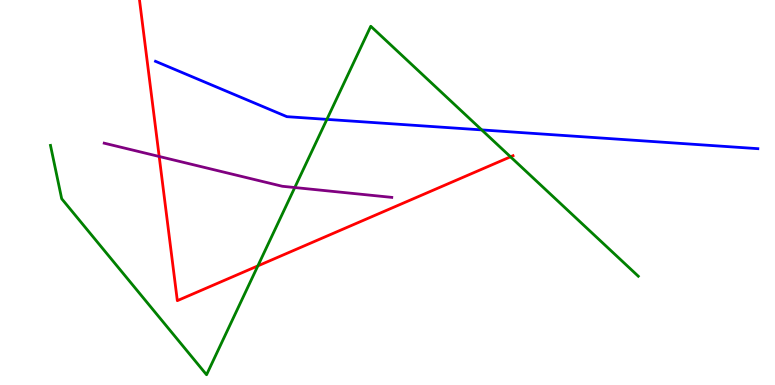[{'lines': ['blue', 'red'], 'intersections': []}, {'lines': ['green', 'red'], 'intersections': [{'x': 3.33, 'y': 3.09}, {'x': 6.59, 'y': 5.93}]}, {'lines': ['purple', 'red'], 'intersections': [{'x': 2.05, 'y': 5.94}]}, {'lines': ['blue', 'green'], 'intersections': [{'x': 4.22, 'y': 6.9}, {'x': 6.22, 'y': 6.63}]}, {'lines': ['blue', 'purple'], 'intersections': []}, {'lines': ['green', 'purple'], 'intersections': [{'x': 3.8, 'y': 5.13}]}]